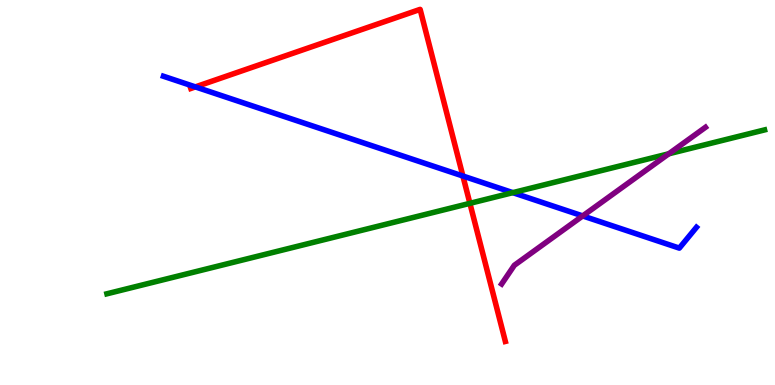[{'lines': ['blue', 'red'], 'intersections': [{'x': 2.52, 'y': 7.74}, {'x': 5.97, 'y': 5.43}]}, {'lines': ['green', 'red'], 'intersections': [{'x': 6.06, 'y': 4.72}]}, {'lines': ['purple', 'red'], 'intersections': []}, {'lines': ['blue', 'green'], 'intersections': [{'x': 6.62, 'y': 5.0}]}, {'lines': ['blue', 'purple'], 'intersections': [{'x': 7.52, 'y': 4.39}]}, {'lines': ['green', 'purple'], 'intersections': [{'x': 8.63, 'y': 6.01}]}]